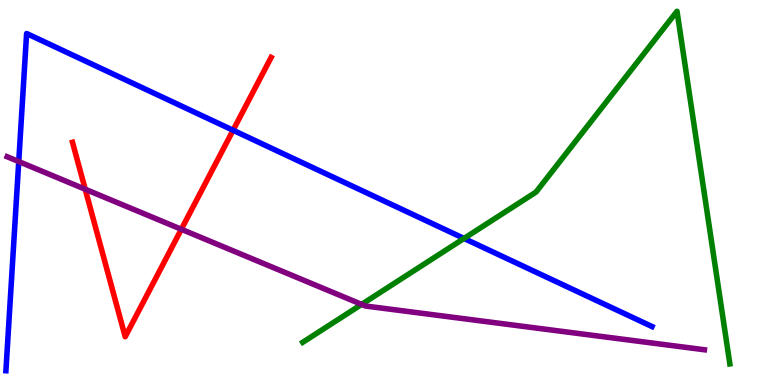[{'lines': ['blue', 'red'], 'intersections': [{'x': 3.01, 'y': 6.62}]}, {'lines': ['green', 'red'], 'intersections': []}, {'lines': ['purple', 'red'], 'intersections': [{'x': 1.1, 'y': 5.08}, {'x': 2.34, 'y': 4.04}]}, {'lines': ['blue', 'green'], 'intersections': [{'x': 5.99, 'y': 3.81}]}, {'lines': ['blue', 'purple'], 'intersections': [{'x': 0.242, 'y': 5.8}]}, {'lines': ['green', 'purple'], 'intersections': [{'x': 4.67, 'y': 2.09}]}]